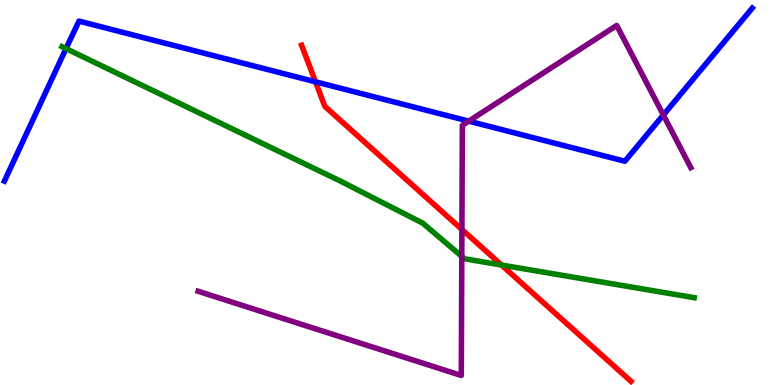[{'lines': ['blue', 'red'], 'intersections': [{'x': 4.07, 'y': 7.88}]}, {'lines': ['green', 'red'], 'intersections': [{'x': 6.47, 'y': 3.12}]}, {'lines': ['purple', 'red'], 'intersections': [{'x': 5.96, 'y': 4.04}]}, {'lines': ['blue', 'green'], 'intersections': [{'x': 0.852, 'y': 8.74}]}, {'lines': ['blue', 'purple'], 'intersections': [{'x': 6.05, 'y': 6.85}, {'x': 8.56, 'y': 7.01}]}, {'lines': ['green', 'purple'], 'intersections': [{'x': 5.96, 'y': 3.34}]}]